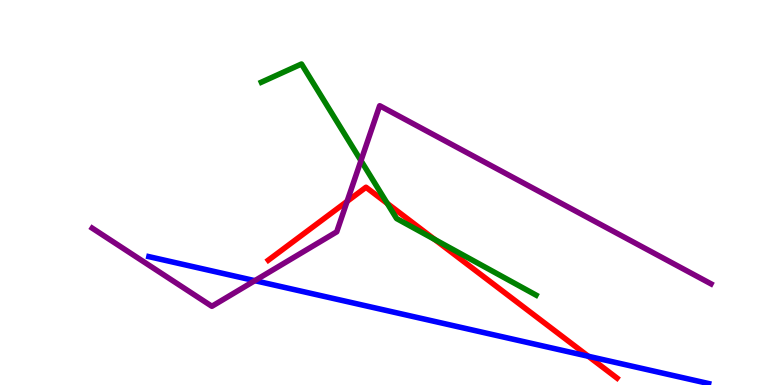[{'lines': ['blue', 'red'], 'intersections': [{'x': 7.59, 'y': 0.746}]}, {'lines': ['green', 'red'], 'intersections': [{'x': 5.0, 'y': 4.72}, {'x': 5.61, 'y': 3.78}]}, {'lines': ['purple', 'red'], 'intersections': [{'x': 4.48, 'y': 4.77}]}, {'lines': ['blue', 'green'], 'intersections': []}, {'lines': ['blue', 'purple'], 'intersections': [{'x': 3.29, 'y': 2.71}]}, {'lines': ['green', 'purple'], 'intersections': [{'x': 4.66, 'y': 5.83}]}]